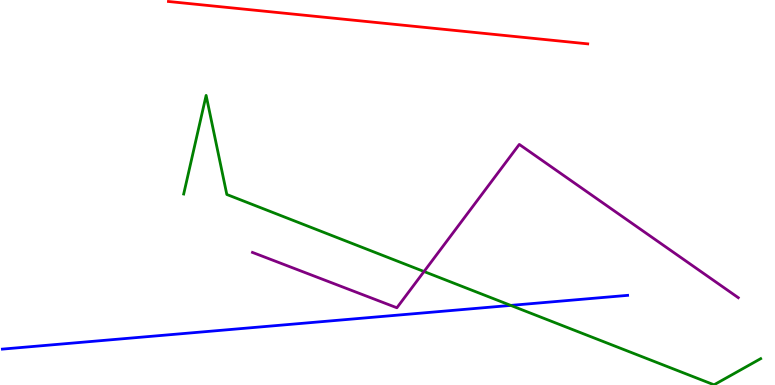[{'lines': ['blue', 'red'], 'intersections': []}, {'lines': ['green', 'red'], 'intersections': []}, {'lines': ['purple', 'red'], 'intersections': []}, {'lines': ['blue', 'green'], 'intersections': [{'x': 6.59, 'y': 2.07}]}, {'lines': ['blue', 'purple'], 'intersections': []}, {'lines': ['green', 'purple'], 'intersections': [{'x': 5.47, 'y': 2.95}]}]